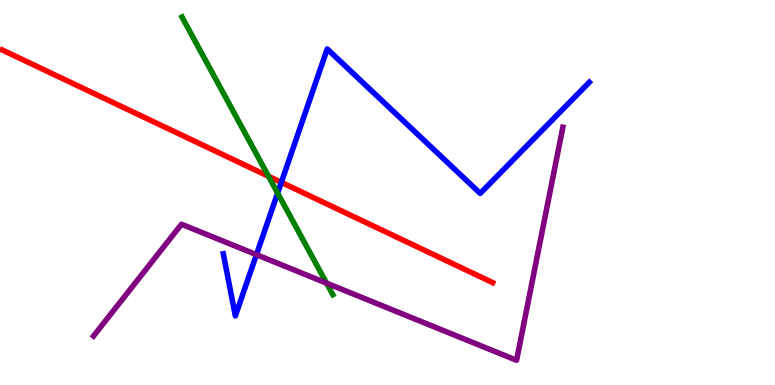[{'lines': ['blue', 'red'], 'intersections': [{'x': 3.63, 'y': 5.26}]}, {'lines': ['green', 'red'], 'intersections': [{'x': 3.46, 'y': 5.42}]}, {'lines': ['purple', 'red'], 'intersections': []}, {'lines': ['blue', 'green'], 'intersections': [{'x': 3.58, 'y': 4.98}]}, {'lines': ['blue', 'purple'], 'intersections': [{'x': 3.31, 'y': 3.39}]}, {'lines': ['green', 'purple'], 'intersections': [{'x': 4.21, 'y': 2.65}]}]